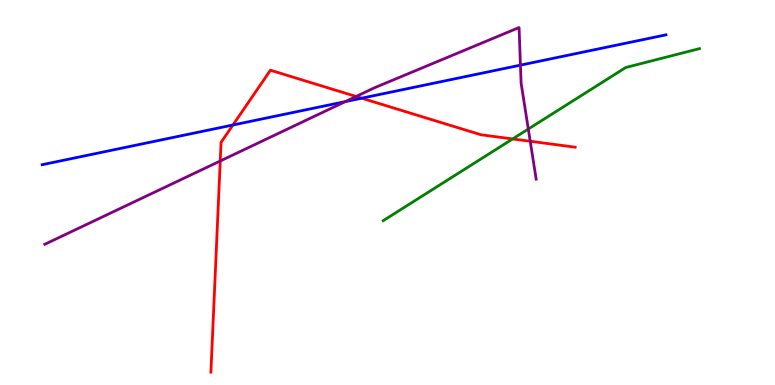[{'lines': ['blue', 'red'], 'intersections': [{'x': 3.01, 'y': 6.75}, {'x': 4.67, 'y': 7.45}]}, {'lines': ['green', 'red'], 'intersections': [{'x': 6.61, 'y': 6.39}]}, {'lines': ['purple', 'red'], 'intersections': [{'x': 2.84, 'y': 5.82}, {'x': 4.59, 'y': 7.49}, {'x': 6.84, 'y': 6.33}]}, {'lines': ['blue', 'green'], 'intersections': []}, {'lines': ['blue', 'purple'], 'intersections': [{'x': 4.46, 'y': 7.36}, {'x': 6.72, 'y': 8.31}]}, {'lines': ['green', 'purple'], 'intersections': [{'x': 6.82, 'y': 6.65}]}]